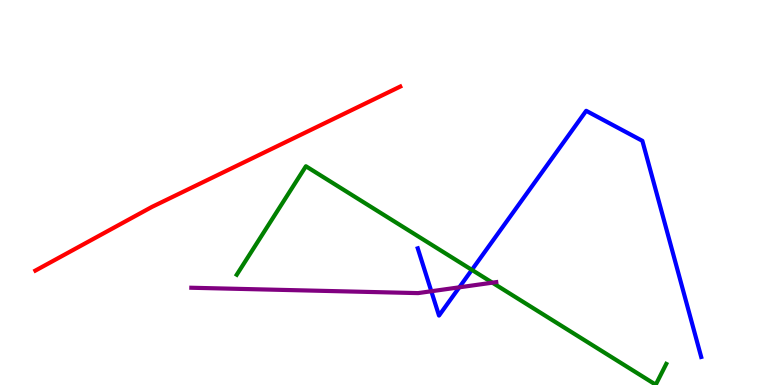[{'lines': ['blue', 'red'], 'intersections': []}, {'lines': ['green', 'red'], 'intersections': []}, {'lines': ['purple', 'red'], 'intersections': []}, {'lines': ['blue', 'green'], 'intersections': [{'x': 6.09, 'y': 2.99}]}, {'lines': ['blue', 'purple'], 'intersections': [{'x': 5.57, 'y': 2.44}, {'x': 5.93, 'y': 2.54}]}, {'lines': ['green', 'purple'], 'intersections': [{'x': 6.35, 'y': 2.66}]}]